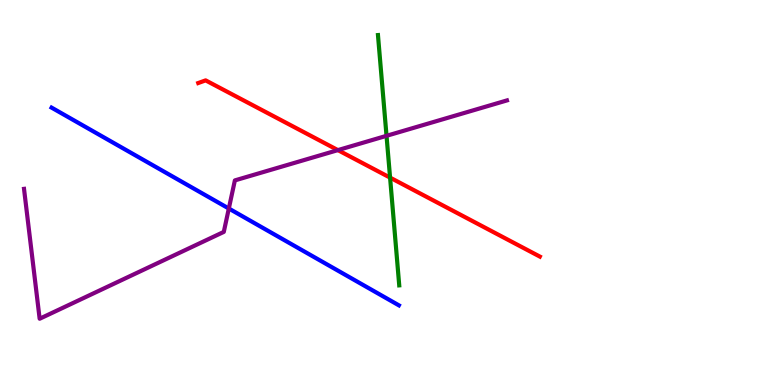[{'lines': ['blue', 'red'], 'intersections': []}, {'lines': ['green', 'red'], 'intersections': [{'x': 5.03, 'y': 5.39}]}, {'lines': ['purple', 'red'], 'intersections': [{'x': 4.36, 'y': 6.1}]}, {'lines': ['blue', 'green'], 'intersections': []}, {'lines': ['blue', 'purple'], 'intersections': [{'x': 2.95, 'y': 4.58}]}, {'lines': ['green', 'purple'], 'intersections': [{'x': 4.99, 'y': 6.47}]}]